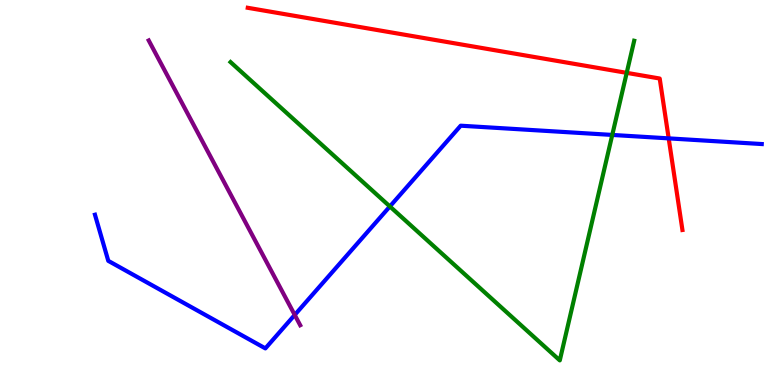[{'lines': ['blue', 'red'], 'intersections': [{'x': 8.63, 'y': 6.41}]}, {'lines': ['green', 'red'], 'intersections': [{'x': 8.09, 'y': 8.11}]}, {'lines': ['purple', 'red'], 'intersections': []}, {'lines': ['blue', 'green'], 'intersections': [{'x': 5.03, 'y': 4.64}, {'x': 7.9, 'y': 6.5}]}, {'lines': ['blue', 'purple'], 'intersections': [{'x': 3.8, 'y': 1.82}]}, {'lines': ['green', 'purple'], 'intersections': []}]